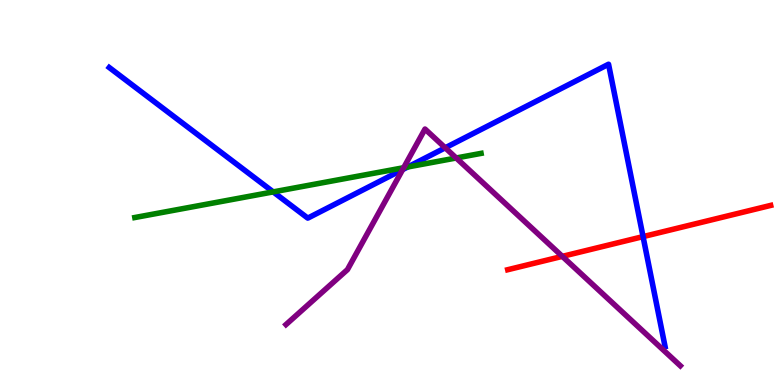[{'lines': ['blue', 'red'], 'intersections': [{'x': 8.3, 'y': 3.85}]}, {'lines': ['green', 'red'], 'intersections': []}, {'lines': ['purple', 'red'], 'intersections': [{'x': 7.26, 'y': 3.34}]}, {'lines': ['blue', 'green'], 'intersections': [{'x': 3.53, 'y': 5.02}, {'x': 5.26, 'y': 5.66}]}, {'lines': ['blue', 'purple'], 'intersections': [{'x': 5.2, 'y': 5.6}, {'x': 5.74, 'y': 6.16}]}, {'lines': ['green', 'purple'], 'intersections': [{'x': 5.21, 'y': 5.64}, {'x': 5.89, 'y': 5.9}]}]